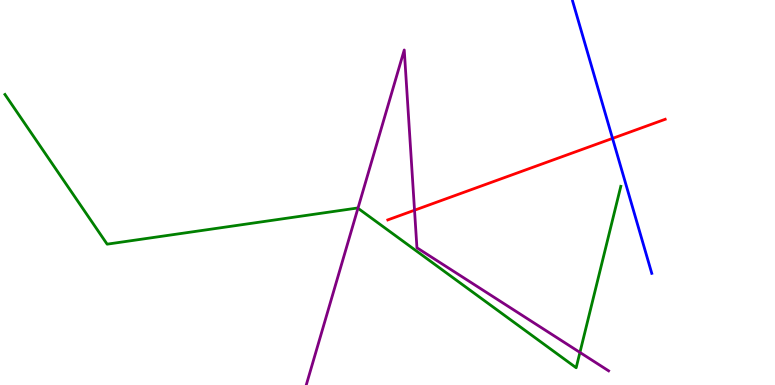[{'lines': ['blue', 'red'], 'intersections': [{'x': 7.9, 'y': 6.41}]}, {'lines': ['green', 'red'], 'intersections': []}, {'lines': ['purple', 'red'], 'intersections': [{'x': 5.35, 'y': 4.54}]}, {'lines': ['blue', 'green'], 'intersections': []}, {'lines': ['blue', 'purple'], 'intersections': []}, {'lines': ['green', 'purple'], 'intersections': [{'x': 4.62, 'y': 4.59}, {'x': 7.48, 'y': 0.846}]}]